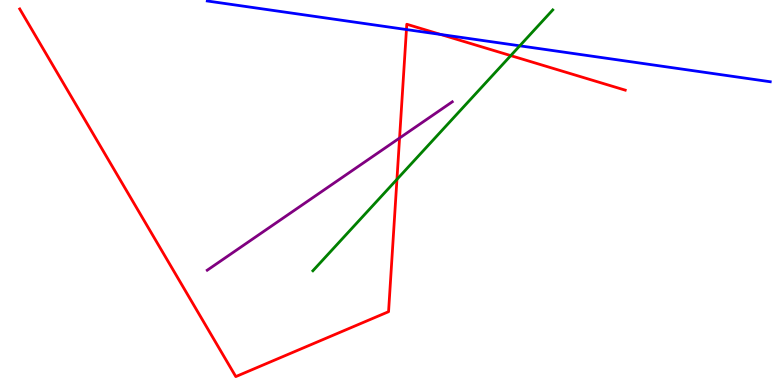[{'lines': ['blue', 'red'], 'intersections': [{'x': 5.24, 'y': 9.23}, {'x': 5.69, 'y': 9.11}]}, {'lines': ['green', 'red'], 'intersections': [{'x': 5.12, 'y': 5.34}, {'x': 6.59, 'y': 8.56}]}, {'lines': ['purple', 'red'], 'intersections': [{'x': 5.16, 'y': 6.41}]}, {'lines': ['blue', 'green'], 'intersections': [{'x': 6.71, 'y': 8.81}]}, {'lines': ['blue', 'purple'], 'intersections': []}, {'lines': ['green', 'purple'], 'intersections': []}]